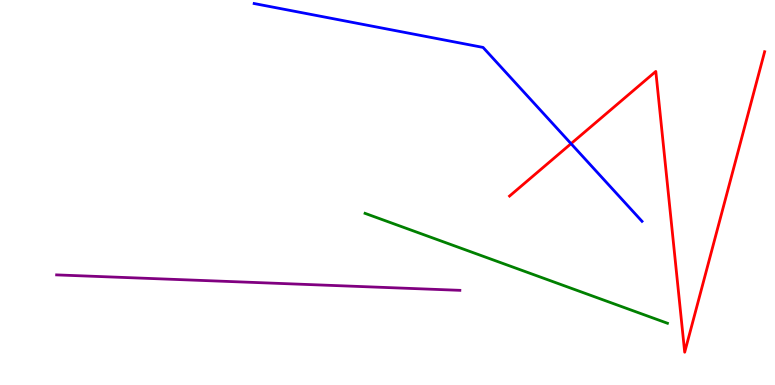[{'lines': ['blue', 'red'], 'intersections': [{'x': 7.37, 'y': 6.27}]}, {'lines': ['green', 'red'], 'intersections': []}, {'lines': ['purple', 'red'], 'intersections': []}, {'lines': ['blue', 'green'], 'intersections': []}, {'lines': ['blue', 'purple'], 'intersections': []}, {'lines': ['green', 'purple'], 'intersections': []}]